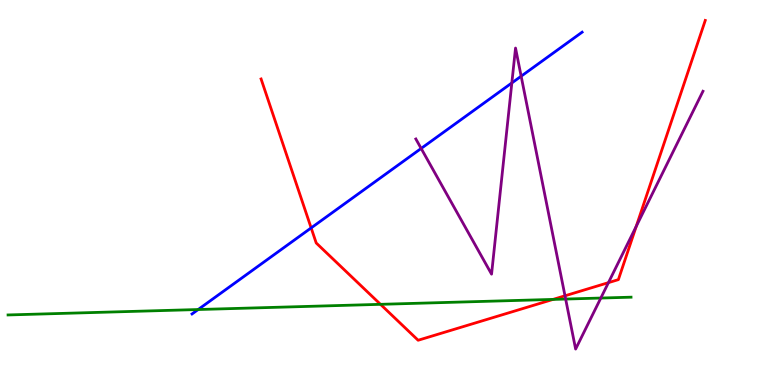[{'lines': ['blue', 'red'], 'intersections': [{'x': 4.01, 'y': 4.08}]}, {'lines': ['green', 'red'], 'intersections': [{'x': 4.91, 'y': 2.1}, {'x': 7.14, 'y': 2.22}]}, {'lines': ['purple', 'red'], 'intersections': [{'x': 7.29, 'y': 2.32}, {'x': 7.85, 'y': 2.66}, {'x': 8.21, 'y': 4.12}]}, {'lines': ['blue', 'green'], 'intersections': [{'x': 2.56, 'y': 1.96}]}, {'lines': ['blue', 'purple'], 'intersections': [{'x': 5.43, 'y': 6.14}, {'x': 6.6, 'y': 7.85}, {'x': 6.72, 'y': 8.02}]}, {'lines': ['green', 'purple'], 'intersections': [{'x': 7.3, 'y': 2.23}, {'x': 7.75, 'y': 2.26}]}]